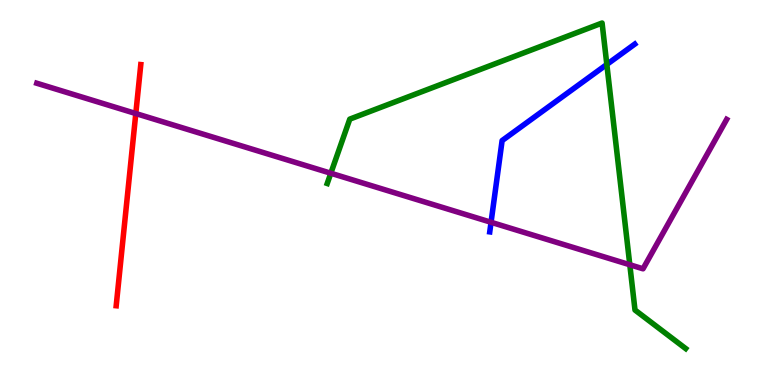[{'lines': ['blue', 'red'], 'intersections': []}, {'lines': ['green', 'red'], 'intersections': []}, {'lines': ['purple', 'red'], 'intersections': [{'x': 1.75, 'y': 7.05}]}, {'lines': ['blue', 'green'], 'intersections': [{'x': 7.83, 'y': 8.33}]}, {'lines': ['blue', 'purple'], 'intersections': [{'x': 6.34, 'y': 4.23}]}, {'lines': ['green', 'purple'], 'intersections': [{'x': 4.27, 'y': 5.5}, {'x': 8.13, 'y': 3.12}]}]